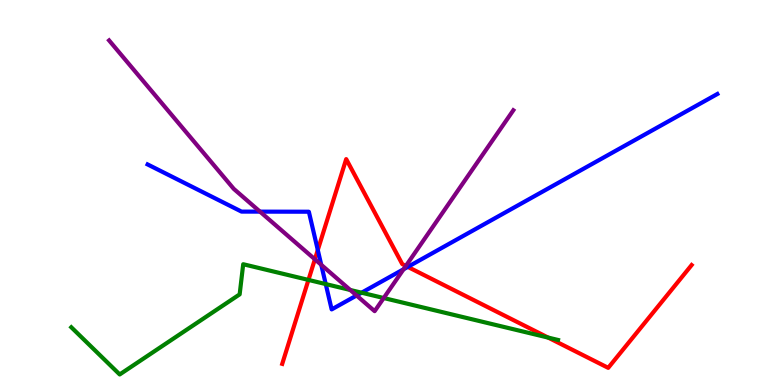[{'lines': ['blue', 'red'], 'intersections': [{'x': 4.1, 'y': 3.51}, {'x': 5.26, 'y': 3.07}]}, {'lines': ['green', 'red'], 'intersections': [{'x': 3.98, 'y': 2.73}, {'x': 7.07, 'y': 1.23}]}, {'lines': ['purple', 'red'], 'intersections': [{'x': 4.06, 'y': 3.27}, {'x': 5.24, 'y': 3.09}]}, {'lines': ['blue', 'green'], 'intersections': [{'x': 4.2, 'y': 2.62}, {'x': 4.67, 'y': 2.4}]}, {'lines': ['blue', 'purple'], 'intersections': [{'x': 3.35, 'y': 4.5}, {'x': 4.15, 'y': 3.12}, {'x': 4.6, 'y': 2.32}, {'x': 5.21, 'y': 3.01}]}, {'lines': ['green', 'purple'], 'intersections': [{'x': 4.52, 'y': 2.47}, {'x': 4.95, 'y': 2.26}]}]